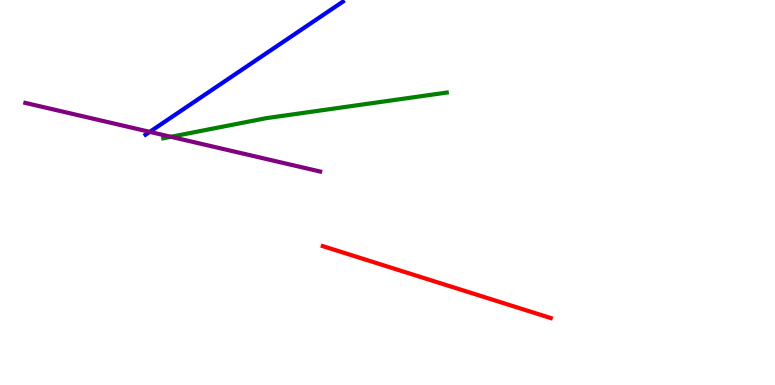[{'lines': ['blue', 'red'], 'intersections': []}, {'lines': ['green', 'red'], 'intersections': []}, {'lines': ['purple', 'red'], 'intersections': []}, {'lines': ['blue', 'green'], 'intersections': []}, {'lines': ['blue', 'purple'], 'intersections': [{'x': 1.93, 'y': 6.57}]}, {'lines': ['green', 'purple'], 'intersections': [{'x': 2.21, 'y': 6.45}]}]